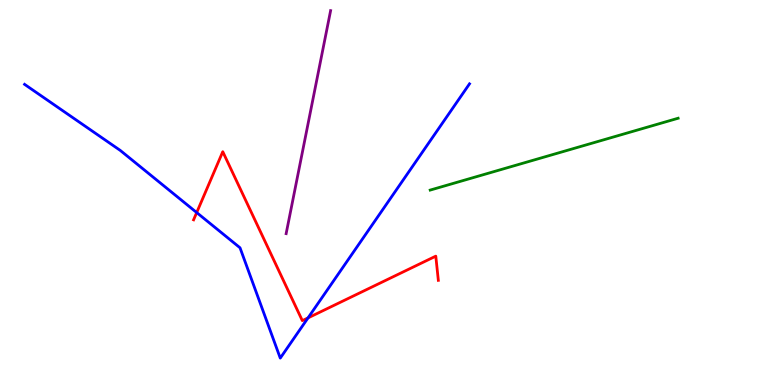[{'lines': ['blue', 'red'], 'intersections': [{'x': 2.54, 'y': 4.48}, {'x': 3.97, 'y': 1.74}]}, {'lines': ['green', 'red'], 'intersections': []}, {'lines': ['purple', 'red'], 'intersections': []}, {'lines': ['blue', 'green'], 'intersections': []}, {'lines': ['blue', 'purple'], 'intersections': []}, {'lines': ['green', 'purple'], 'intersections': []}]